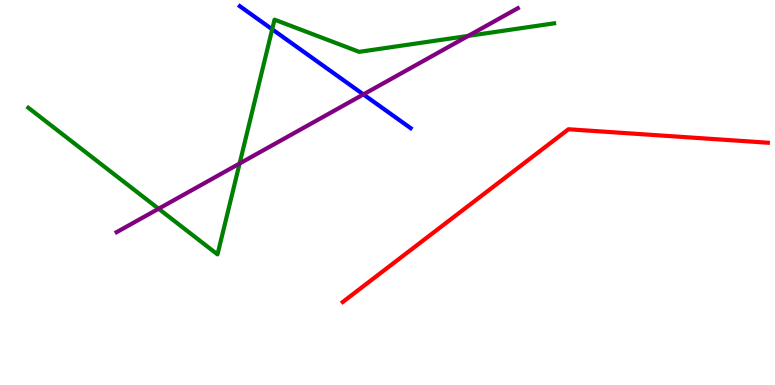[{'lines': ['blue', 'red'], 'intersections': []}, {'lines': ['green', 'red'], 'intersections': []}, {'lines': ['purple', 'red'], 'intersections': []}, {'lines': ['blue', 'green'], 'intersections': [{'x': 3.51, 'y': 9.24}]}, {'lines': ['blue', 'purple'], 'intersections': [{'x': 4.69, 'y': 7.55}]}, {'lines': ['green', 'purple'], 'intersections': [{'x': 2.05, 'y': 4.58}, {'x': 3.09, 'y': 5.75}, {'x': 6.04, 'y': 9.07}]}]